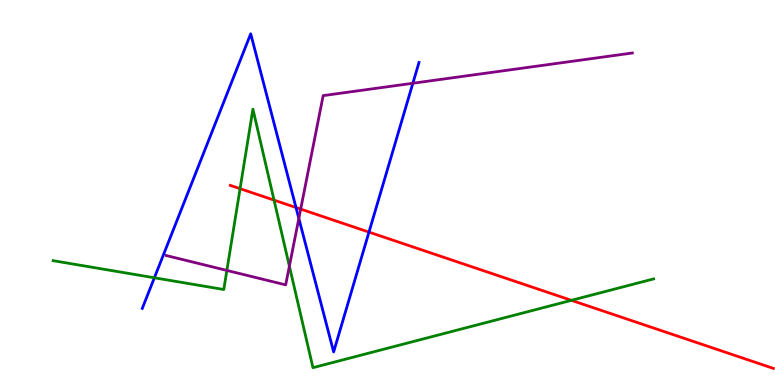[{'lines': ['blue', 'red'], 'intersections': [{'x': 3.82, 'y': 4.61}, {'x': 4.76, 'y': 3.97}]}, {'lines': ['green', 'red'], 'intersections': [{'x': 3.1, 'y': 5.1}, {'x': 3.54, 'y': 4.8}, {'x': 7.37, 'y': 2.2}]}, {'lines': ['purple', 'red'], 'intersections': [{'x': 3.88, 'y': 4.57}]}, {'lines': ['blue', 'green'], 'intersections': [{'x': 1.99, 'y': 2.78}]}, {'lines': ['blue', 'purple'], 'intersections': [{'x': 3.86, 'y': 4.33}, {'x': 5.33, 'y': 7.84}]}, {'lines': ['green', 'purple'], 'intersections': [{'x': 2.93, 'y': 2.98}, {'x': 3.73, 'y': 3.09}]}]